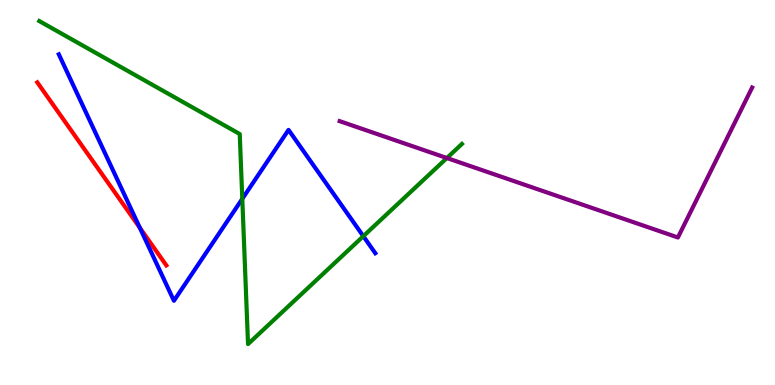[{'lines': ['blue', 'red'], 'intersections': [{'x': 1.8, 'y': 4.08}]}, {'lines': ['green', 'red'], 'intersections': []}, {'lines': ['purple', 'red'], 'intersections': []}, {'lines': ['blue', 'green'], 'intersections': [{'x': 3.13, 'y': 4.84}, {'x': 4.69, 'y': 3.86}]}, {'lines': ['blue', 'purple'], 'intersections': []}, {'lines': ['green', 'purple'], 'intersections': [{'x': 5.77, 'y': 5.9}]}]